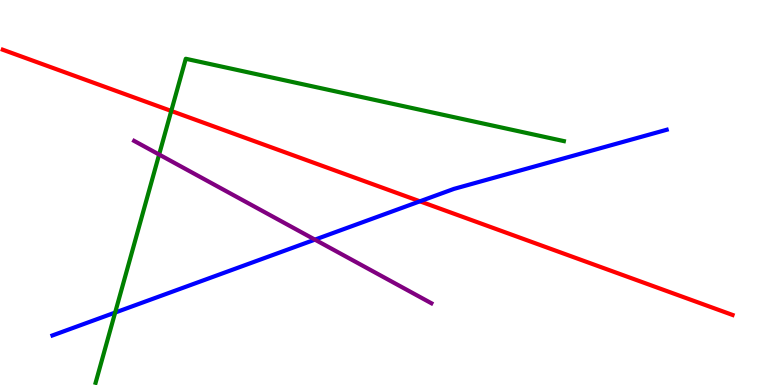[{'lines': ['blue', 'red'], 'intersections': [{'x': 5.42, 'y': 4.77}]}, {'lines': ['green', 'red'], 'intersections': [{'x': 2.21, 'y': 7.12}]}, {'lines': ['purple', 'red'], 'intersections': []}, {'lines': ['blue', 'green'], 'intersections': [{'x': 1.49, 'y': 1.88}]}, {'lines': ['blue', 'purple'], 'intersections': [{'x': 4.06, 'y': 3.78}]}, {'lines': ['green', 'purple'], 'intersections': [{'x': 2.05, 'y': 5.99}]}]